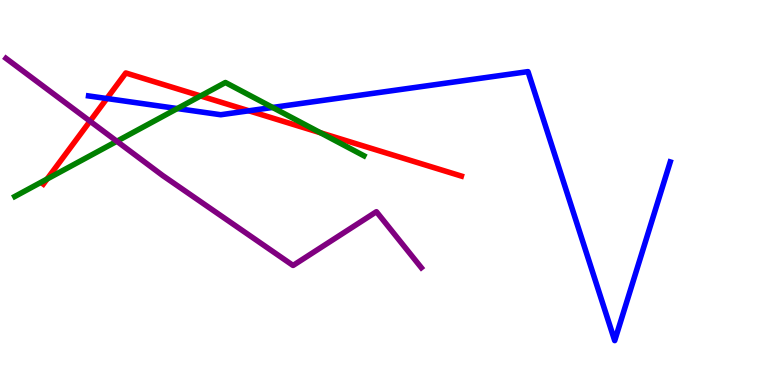[{'lines': ['blue', 'red'], 'intersections': [{'x': 1.38, 'y': 7.44}, {'x': 3.21, 'y': 7.12}]}, {'lines': ['green', 'red'], 'intersections': [{'x': 0.608, 'y': 5.35}, {'x': 2.59, 'y': 7.51}, {'x': 4.14, 'y': 6.55}]}, {'lines': ['purple', 'red'], 'intersections': [{'x': 1.16, 'y': 6.85}]}, {'lines': ['blue', 'green'], 'intersections': [{'x': 2.29, 'y': 7.18}, {'x': 3.52, 'y': 7.21}]}, {'lines': ['blue', 'purple'], 'intersections': []}, {'lines': ['green', 'purple'], 'intersections': [{'x': 1.51, 'y': 6.33}]}]